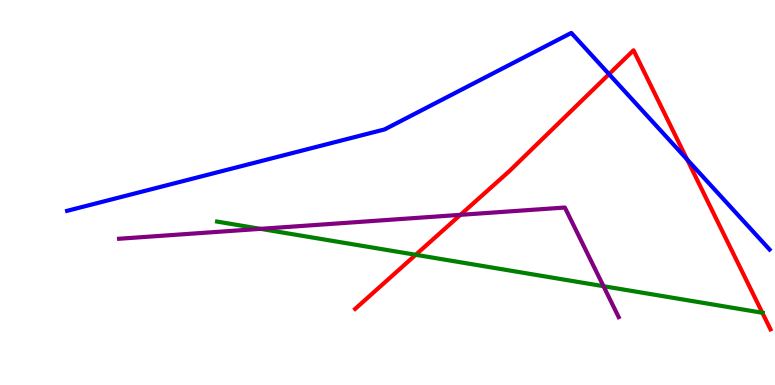[{'lines': ['blue', 'red'], 'intersections': [{'x': 7.86, 'y': 8.07}, {'x': 8.87, 'y': 5.86}]}, {'lines': ['green', 'red'], 'intersections': [{'x': 5.36, 'y': 3.38}, {'x': 9.84, 'y': 1.88}]}, {'lines': ['purple', 'red'], 'intersections': [{'x': 5.94, 'y': 4.42}]}, {'lines': ['blue', 'green'], 'intersections': []}, {'lines': ['blue', 'purple'], 'intersections': []}, {'lines': ['green', 'purple'], 'intersections': [{'x': 3.36, 'y': 4.06}, {'x': 7.79, 'y': 2.57}]}]